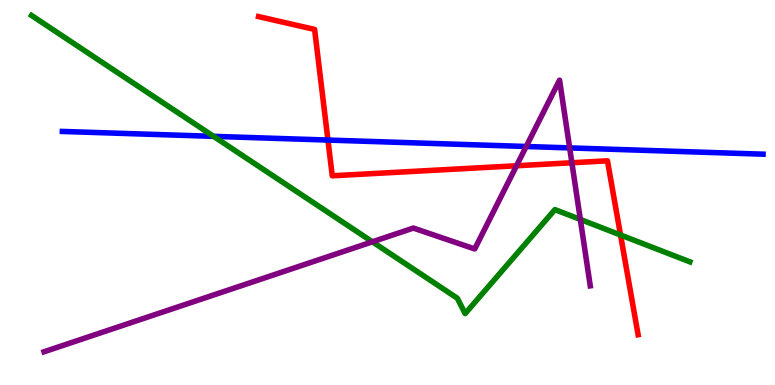[{'lines': ['blue', 'red'], 'intersections': [{'x': 4.23, 'y': 6.36}]}, {'lines': ['green', 'red'], 'intersections': [{'x': 8.01, 'y': 3.9}]}, {'lines': ['purple', 'red'], 'intersections': [{'x': 6.66, 'y': 5.69}, {'x': 7.38, 'y': 5.77}]}, {'lines': ['blue', 'green'], 'intersections': [{'x': 2.76, 'y': 6.46}]}, {'lines': ['blue', 'purple'], 'intersections': [{'x': 6.79, 'y': 6.19}, {'x': 7.35, 'y': 6.16}]}, {'lines': ['green', 'purple'], 'intersections': [{'x': 4.8, 'y': 3.72}, {'x': 7.49, 'y': 4.3}]}]